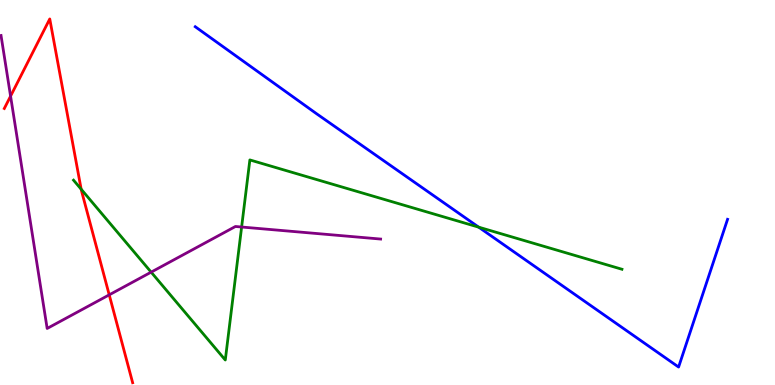[{'lines': ['blue', 'red'], 'intersections': []}, {'lines': ['green', 'red'], 'intersections': [{'x': 1.05, 'y': 5.09}]}, {'lines': ['purple', 'red'], 'intersections': [{'x': 0.136, 'y': 7.5}, {'x': 1.41, 'y': 2.34}]}, {'lines': ['blue', 'green'], 'intersections': [{'x': 6.18, 'y': 4.1}]}, {'lines': ['blue', 'purple'], 'intersections': []}, {'lines': ['green', 'purple'], 'intersections': [{'x': 1.95, 'y': 2.93}, {'x': 3.12, 'y': 4.1}]}]